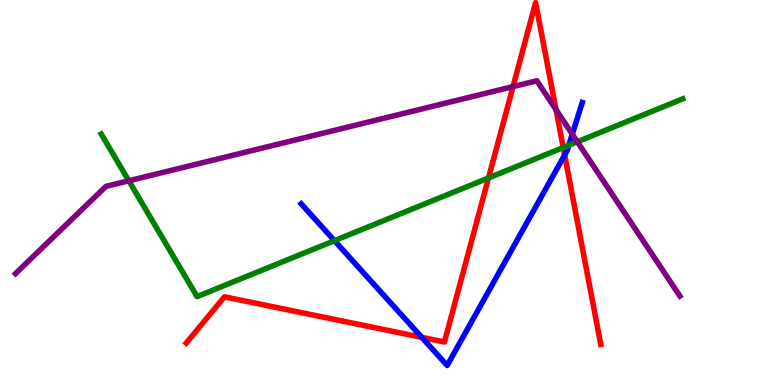[{'lines': ['blue', 'red'], 'intersections': [{'x': 5.44, 'y': 1.24}, {'x': 7.29, 'y': 5.97}]}, {'lines': ['green', 'red'], 'intersections': [{'x': 6.3, 'y': 5.38}, {'x': 7.27, 'y': 6.17}]}, {'lines': ['purple', 'red'], 'intersections': [{'x': 6.62, 'y': 7.75}, {'x': 7.17, 'y': 7.15}]}, {'lines': ['blue', 'green'], 'intersections': [{'x': 4.32, 'y': 3.75}, {'x': 7.34, 'y': 6.23}]}, {'lines': ['blue', 'purple'], 'intersections': [{'x': 7.38, 'y': 6.52}]}, {'lines': ['green', 'purple'], 'intersections': [{'x': 1.66, 'y': 5.3}, {'x': 7.45, 'y': 6.32}]}]